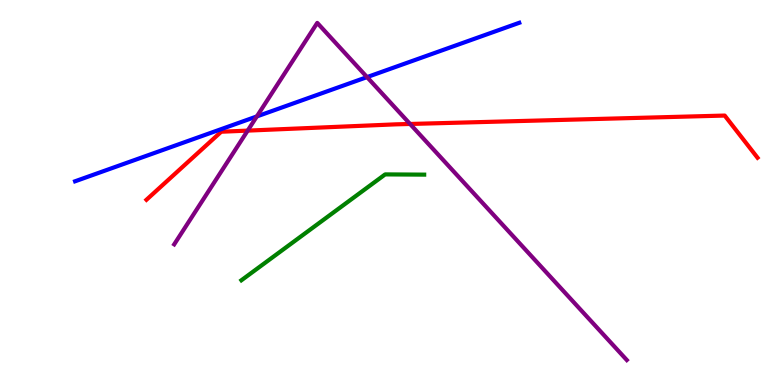[{'lines': ['blue', 'red'], 'intersections': []}, {'lines': ['green', 'red'], 'intersections': []}, {'lines': ['purple', 'red'], 'intersections': [{'x': 3.2, 'y': 6.61}, {'x': 5.29, 'y': 6.78}]}, {'lines': ['blue', 'green'], 'intersections': []}, {'lines': ['blue', 'purple'], 'intersections': [{'x': 3.31, 'y': 6.98}, {'x': 4.74, 'y': 8.0}]}, {'lines': ['green', 'purple'], 'intersections': []}]